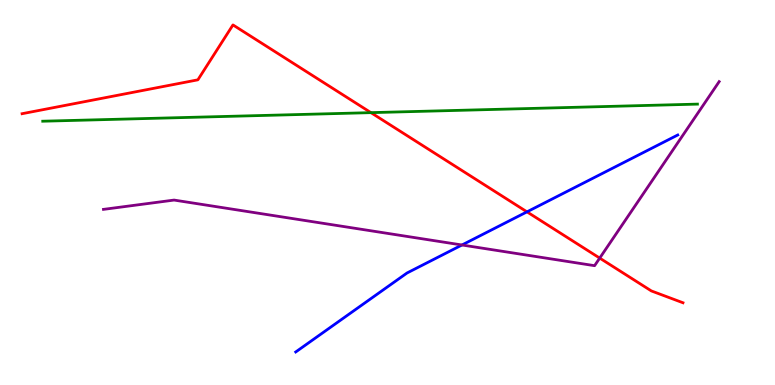[{'lines': ['blue', 'red'], 'intersections': [{'x': 6.8, 'y': 4.5}]}, {'lines': ['green', 'red'], 'intersections': [{'x': 4.79, 'y': 7.07}]}, {'lines': ['purple', 'red'], 'intersections': [{'x': 7.74, 'y': 3.3}]}, {'lines': ['blue', 'green'], 'intersections': []}, {'lines': ['blue', 'purple'], 'intersections': [{'x': 5.96, 'y': 3.64}]}, {'lines': ['green', 'purple'], 'intersections': []}]